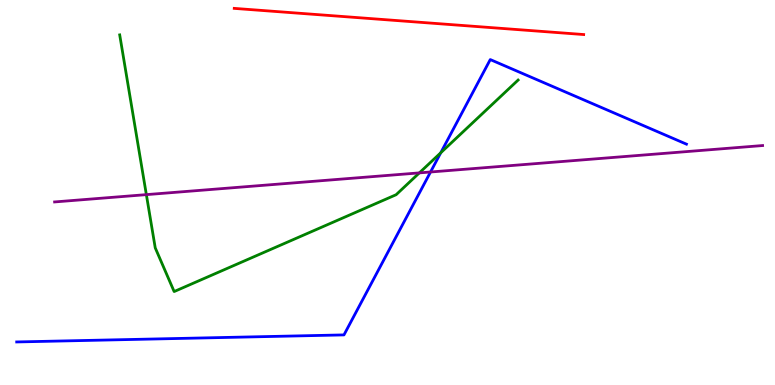[{'lines': ['blue', 'red'], 'intersections': []}, {'lines': ['green', 'red'], 'intersections': []}, {'lines': ['purple', 'red'], 'intersections': []}, {'lines': ['blue', 'green'], 'intersections': [{'x': 5.69, 'y': 6.03}]}, {'lines': ['blue', 'purple'], 'intersections': [{'x': 5.56, 'y': 5.53}]}, {'lines': ['green', 'purple'], 'intersections': [{'x': 1.89, 'y': 4.94}, {'x': 5.41, 'y': 5.51}]}]